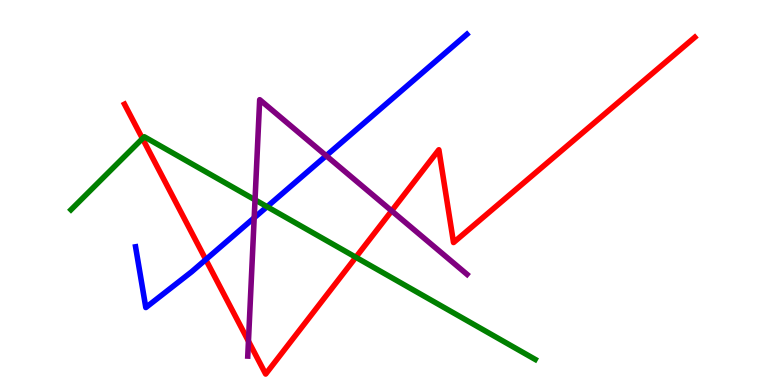[{'lines': ['blue', 'red'], 'intersections': [{'x': 2.66, 'y': 3.26}]}, {'lines': ['green', 'red'], 'intersections': [{'x': 1.84, 'y': 6.4}, {'x': 4.59, 'y': 3.32}]}, {'lines': ['purple', 'red'], 'intersections': [{'x': 3.21, 'y': 1.14}, {'x': 5.05, 'y': 4.52}]}, {'lines': ['blue', 'green'], 'intersections': [{'x': 3.45, 'y': 4.63}]}, {'lines': ['blue', 'purple'], 'intersections': [{'x': 3.28, 'y': 4.34}, {'x': 4.21, 'y': 5.96}]}, {'lines': ['green', 'purple'], 'intersections': [{'x': 3.29, 'y': 4.81}]}]